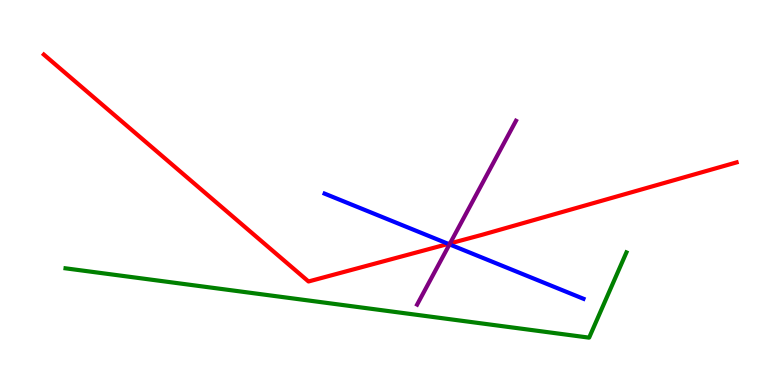[{'lines': ['blue', 'red'], 'intersections': [{'x': 5.78, 'y': 3.67}]}, {'lines': ['green', 'red'], 'intersections': []}, {'lines': ['purple', 'red'], 'intersections': [{'x': 5.81, 'y': 3.68}]}, {'lines': ['blue', 'green'], 'intersections': []}, {'lines': ['blue', 'purple'], 'intersections': [{'x': 5.8, 'y': 3.65}]}, {'lines': ['green', 'purple'], 'intersections': []}]